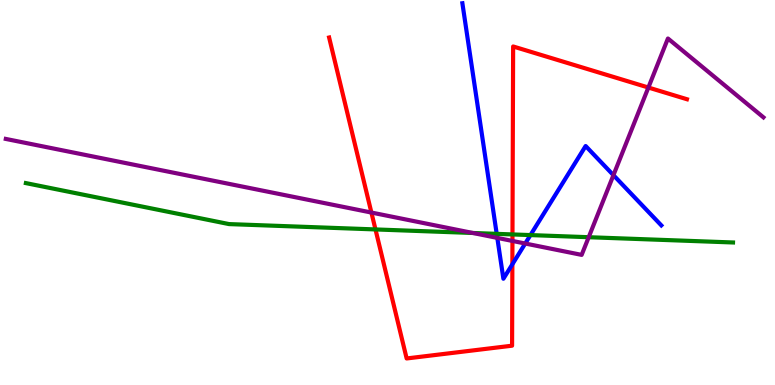[{'lines': ['blue', 'red'], 'intersections': [{'x': 6.61, 'y': 3.14}]}, {'lines': ['green', 'red'], 'intersections': [{'x': 4.84, 'y': 4.04}, {'x': 6.61, 'y': 3.91}]}, {'lines': ['purple', 'red'], 'intersections': [{'x': 4.79, 'y': 4.48}, {'x': 6.61, 'y': 3.74}, {'x': 8.37, 'y': 7.73}]}, {'lines': ['blue', 'green'], 'intersections': [{'x': 6.41, 'y': 3.93}, {'x': 6.84, 'y': 3.89}]}, {'lines': ['blue', 'purple'], 'intersections': [{'x': 6.42, 'y': 3.82}, {'x': 6.78, 'y': 3.67}, {'x': 7.92, 'y': 5.45}]}, {'lines': ['green', 'purple'], 'intersections': [{'x': 6.1, 'y': 3.95}, {'x': 7.6, 'y': 3.84}]}]